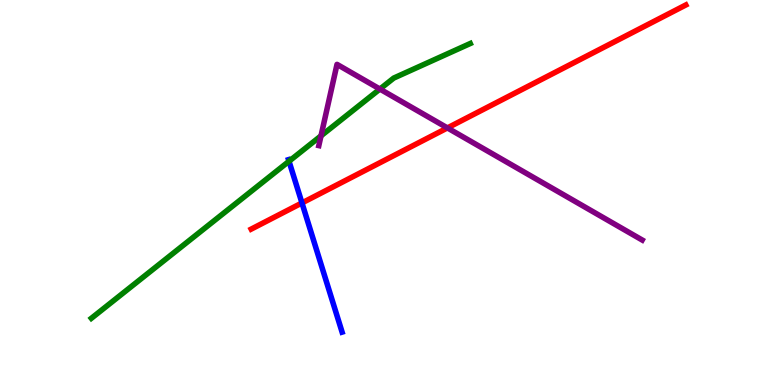[{'lines': ['blue', 'red'], 'intersections': [{'x': 3.9, 'y': 4.73}]}, {'lines': ['green', 'red'], 'intersections': []}, {'lines': ['purple', 'red'], 'intersections': [{'x': 5.77, 'y': 6.68}]}, {'lines': ['blue', 'green'], 'intersections': [{'x': 3.73, 'y': 5.81}]}, {'lines': ['blue', 'purple'], 'intersections': []}, {'lines': ['green', 'purple'], 'intersections': [{'x': 4.14, 'y': 6.47}, {'x': 4.9, 'y': 7.69}]}]